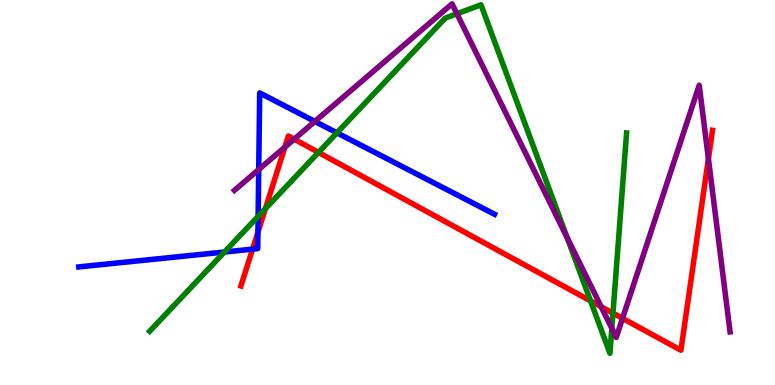[{'lines': ['blue', 'red'], 'intersections': [{'x': 3.26, 'y': 3.53}, {'x': 3.33, 'y': 3.97}]}, {'lines': ['green', 'red'], 'intersections': [{'x': 3.42, 'y': 4.58}, {'x': 4.11, 'y': 6.04}, {'x': 7.62, 'y': 2.18}, {'x': 7.91, 'y': 1.87}]}, {'lines': ['purple', 'red'], 'intersections': [{'x': 3.68, 'y': 6.18}, {'x': 3.8, 'y': 6.39}, {'x': 7.76, 'y': 2.03}, {'x': 8.03, 'y': 1.73}, {'x': 9.14, 'y': 5.88}]}, {'lines': ['blue', 'green'], 'intersections': [{'x': 2.9, 'y': 3.45}, {'x': 3.33, 'y': 4.38}, {'x': 4.35, 'y': 6.55}]}, {'lines': ['blue', 'purple'], 'intersections': [{'x': 3.34, 'y': 5.6}, {'x': 4.06, 'y': 6.85}]}, {'lines': ['green', 'purple'], 'intersections': [{'x': 5.9, 'y': 9.64}, {'x': 7.32, 'y': 3.83}, {'x': 7.89, 'y': 1.47}]}]